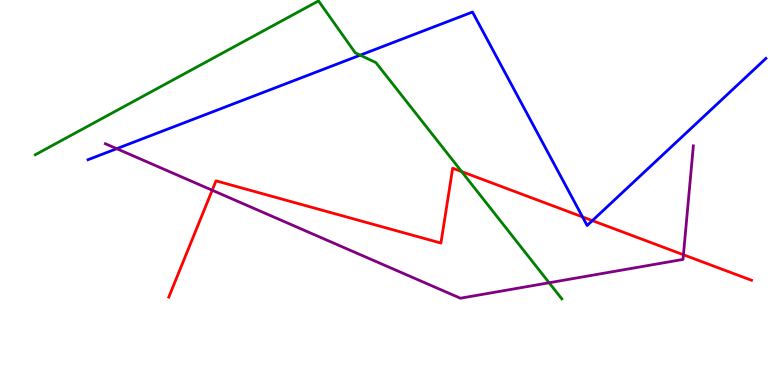[{'lines': ['blue', 'red'], 'intersections': [{'x': 7.52, 'y': 4.37}, {'x': 7.64, 'y': 4.27}]}, {'lines': ['green', 'red'], 'intersections': [{'x': 5.96, 'y': 5.54}]}, {'lines': ['purple', 'red'], 'intersections': [{'x': 2.74, 'y': 5.06}, {'x': 8.82, 'y': 3.38}]}, {'lines': ['blue', 'green'], 'intersections': [{'x': 4.65, 'y': 8.57}]}, {'lines': ['blue', 'purple'], 'intersections': [{'x': 1.51, 'y': 6.14}]}, {'lines': ['green', 'purple'], 'intersections': [{'x': 7.09, 'y': 2.66}]}]